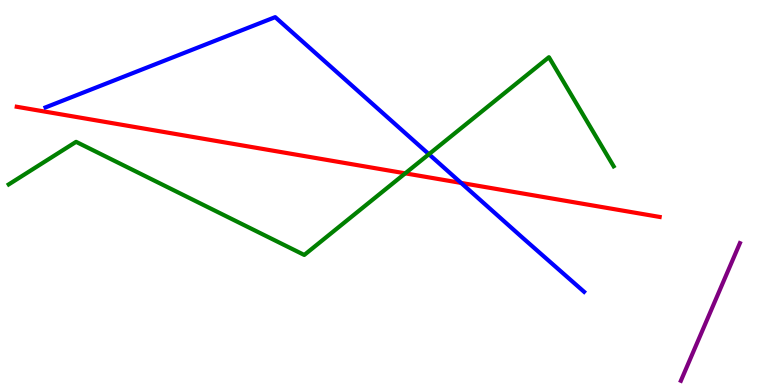[{'lines': ['blue', 'red'], 'intersections': [{'x': 5.95, 'y': 5.25}]}, {'lines': ['green', 'red'], 'intersections': [{'x': 5.23, 'y': 5.5}]}, {'lines': ['purple', 'red'], 'intersections': []}, {'lines': ['blue', 'green'], 'intersections': [{'x': 5.53, 'y': 5.99}]}, {'lines': ['blue', 'purple'], 'intersections': []}, {'lines': ['green', 'purple'], 'intersections': []}]